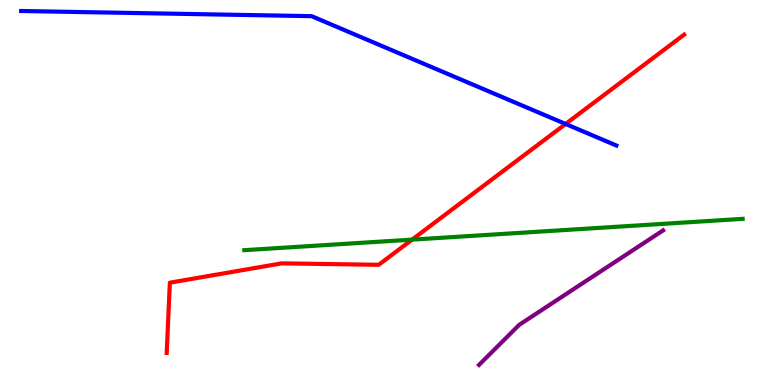[{'lines': ['blue', 'red'], 'intersections': [{'x': 7.3, 'y': 6.78}]}, {'lines': ['green', 'red'], 'intersections': [{'x': 5.32, 'y': 3.78}]}, {'lines': ['purple', 'red'], 'intersections': []}, {'lines': ['blue', 'green'], 'intersections': []}, {'lines': ['blue', 'purple'], 'intersections': []}, {'lines': ['green', 'purple'], 'intersections': []}]